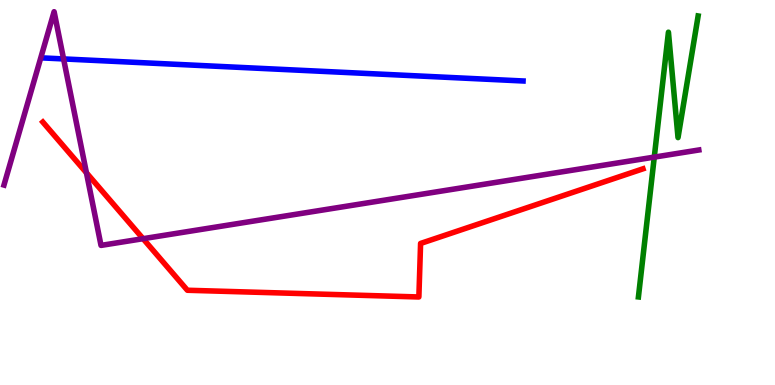[{'lines': ['blue', 'red'], 'intersections': []}, {'lines': ['green', 'red'], 'intersections': []}, {'lines': ['purple', 'red'], 'intersections': [{'x': 1.12, 'y': 5.51}, {'x': 1.85, 'y': 3.8}]}, {'lines': ['blue', 'green'], 'intersections': []}, {'lines': ['blue', 'purple'], 'intersections': [{'x': 0.82, 'y': 8.47}]}, {'lines': ['green', 'purple'], 'intersections': [{'x': 8.44, 'y': 5.92}]}]